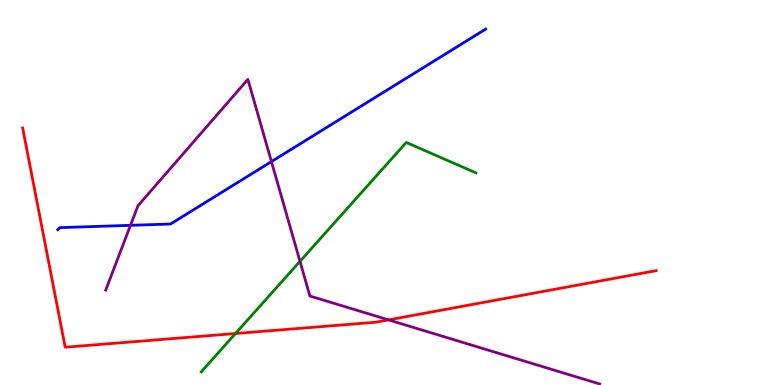[{'lines': ['blue', 'red'], 'intersections': []}, {'lines': ['green', 'red'], 'intersections': [{'x': 3.04, 'y': 1.34}]}, {'lines': ['purple', 'red'], 'intersections': [{'x': 5.01, 'y': 1.69}]}, {'lines': ['blue', 'green'], 'intersections': []}, {'lines': ['blue', 'purple'], 'intersections': [{'x': 1.68, 'y': 4.15}, {'x': 3.5, 'y': 5.8}]}, {'lines': ['green', 'purple'], 'intersections': [{'x': 3.87, 'y': 3.21}]}]